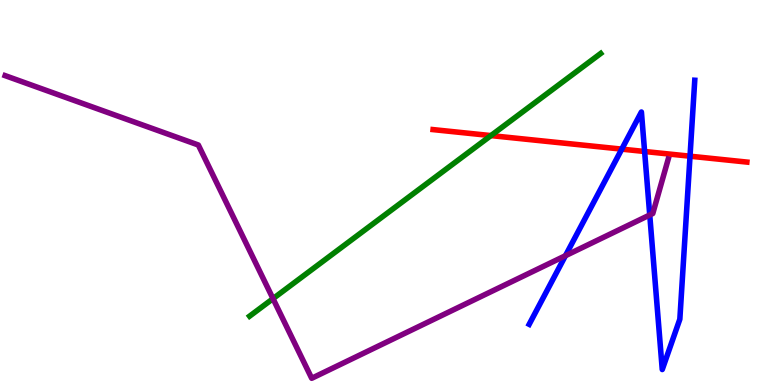[{'lines': ['blue', 'red'], 'intersections': [{'x': 8.02, 'y': 6.13}, {'x': 8.32, 'y': 6.07}, {'x': 8.9, 'y': 5.94}]}, {'lines': ['green', 'red'], 'intersections': [{'x': 6.33, 'y': 6.48}]}, {'lines': ['purple', 'red'], 'intersections': []}, {'lines': ['blue', 'green'], 'intersections': []}, {'lines': ['blue', 'purple'], 'intersections': [{'x': 7.3, 'y': 3.36}, {'x': 8.38, 'y': 4.42}]}, {'lines': ['green', 'purple'], 'intersections': [{'x': 3.52, 'y': 2.24}]}]